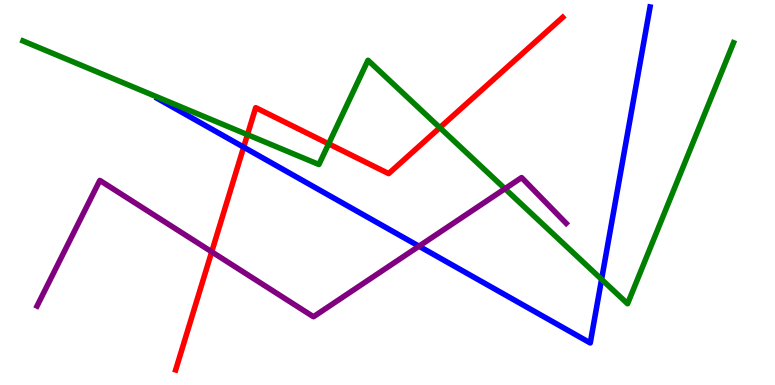[{'lines': ['blue', 'red'], 'intersections': [{'x': 3.14, 'y': 6.18}]}, {'lines': ['green', 'red'], 'intersections': [{'x': 3.19, 'y': 6.5}, {'x': 4.24, 'y': 6.26}, {'x': 5.68, 'y': 6.68}]}, {'lines': ['purple', 'red'], 'intersections': [{'x': 2.73, 'y': 3.46}]}, {'lines': ['blue', 'green'], 'intersections': [{'x': 7.76, 'y': 2.74}]}, {'lines': ['blue', 'purple'], 'intersections': [{'x': 5.41, 'y': 3.61}]}, {'lines': ['green', 'purple'], 'intersections': [{'x': 6.52, 'y': 5.1}]}]